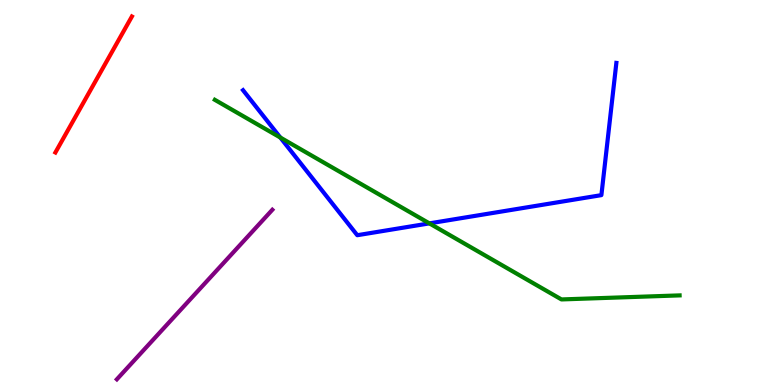[{'lines': ['blue', 'red'], 'intersections': []}, {'lines': ['green', 'red'], 'intersections': []}, {'lines': ['purple', 'red'], 'intersections': []}, {'lines': ['blue', 'green'], 'intersections': [{'x': 3.62, 'y': 6.43}, {'x': 5.54, 'y': 4.2}]}, {'lines': ['blue', 'purple'], 'intersections': []}, {'lines': ['green', 'purple'], 'intersections': []}]